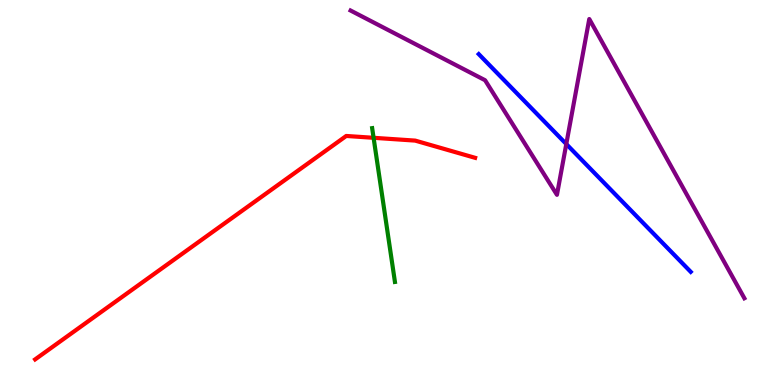[{'lines': ['blue', 'red'], 'intersections': []}, {'lines': ['green', 'red'], 'intersections': [{'x': 4.82, 'y': 6.42}]}, {'lines': ['purple', 'red'], 'intersections': []}, {'lines': ['blue', 'green'], 'intersections': []}, {'lines': ['blue', 'purple'], 'intersections': [{'x': 7.31, 'y': 6.26}]}, {'lines': ['green', 'purple'], 'intersections': []}]